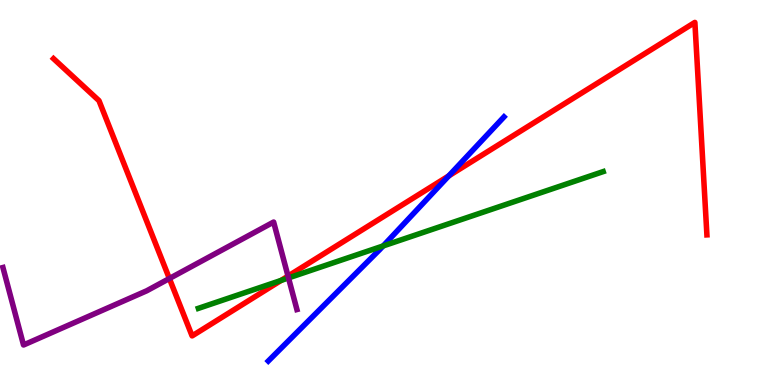[{'lines': ['blue', 'red'], 'intersections': [{'x': 5.79, 'y': 5.43}]}, {'lines': ['green', 'red'], 'intersections': [{'x': 3.63, 'y': 2.72}]}, {'lines': ['purple', 'red'], 'intersections': [{'x': 2.19, 'y': 2.77}, {'x': 3.72, 'y': 2.83}]}, {'lines': ['blue', 'green'], 'intersections': [{'x': 4.94, 'y': 3.61}]}, {'lines': ['blue', 'purple'], 'intersections': []}, {'lines': ['green', 'purple'], 'intersections': [{'x': 3.72, 'y': 2.78}]}]